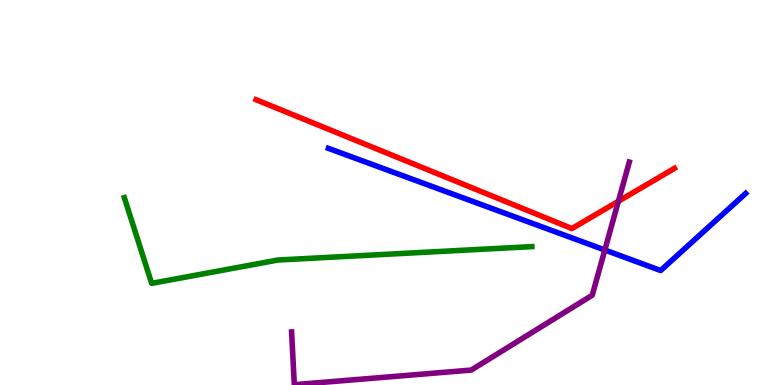[{'lines': ['blue', 'red'], 'intersections': []}, {'lines': ['green', 'red'], 'intersections': []}, {'lines': ['purple', 'red'], 'intersections': [{'x': 7.98, 'y': 4.77}]}, {'lines': ['blue', 'green'], 'intersections': []}, {'lines': ['blue', 'purple'], 'intersections': [{'x': 7.8, 'y': 3.51}]}, {'lines': ['green', 'purple'], 'intersections': []}]